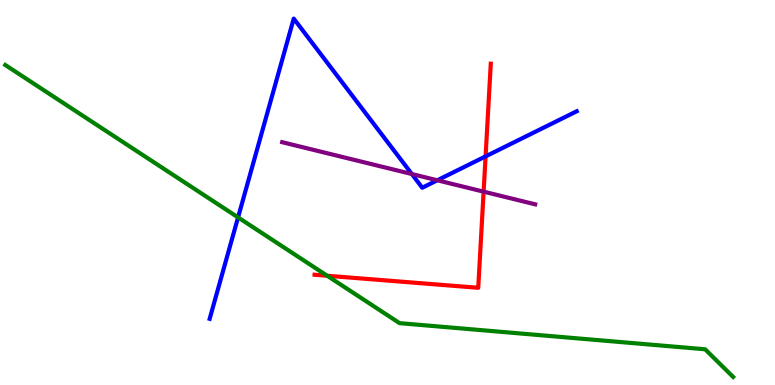[{'lines': ['blue', 'red'], 'intersections': [{'x': 6.27, 'y': 5.94}]}, {'lines': ['green', 'red'], 'intersections': [{'x': 4.22, 'y': 2.84}]}, {'lines': ['purple', 'red'], 'intersections': [{'x': 6.24, 'y': 5.02}]}, {'lines': ['blue', 'green'], 'intersections': [{'x': 3.07, 'y': 4.35}]}, {'lines': ['blue', 'purple'], 'intersections': [{'x': 5.31, 'y': 5.48}, {'x': 5.64, 'y': 5.32}]}, {'lines': ['green', 'purple'], 'intersections': []}]